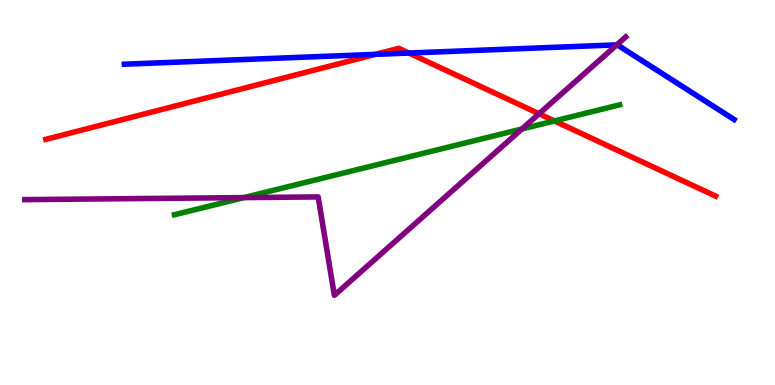[{'lines': ['blue', 'red'], 'intersections': [{'x': 4.84, 'y': 8.59}, {'x': 5.28, 'y': 8.62}]}, {'lines': ['green', 'red'], 'intersections': [{'x': 7.15, 'y': 6.86}]}, {'lines': ['purple', 'red'], 'intersections': [{'x': 6.96, 'y': 7.05}]}, {'lines': ['blue', 'green'], 'intersections': []}, {'lines': ['blue', 'purple'], 'intersections': [{'x': 7.96, 'y': 8.83}]}, {'lines': ['green', 'purple'], 'intersections': [{'x': 3.15, 'y': 4.87}, {'x': 6.73, 'y': 6.65}]}]